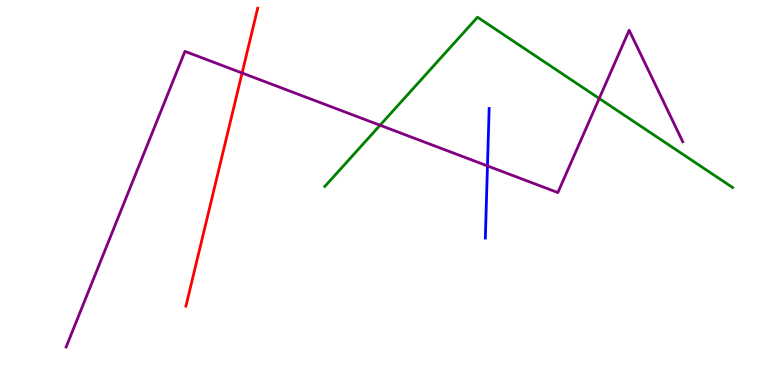[{'lines': ['blue', 'red'], 'intersections': []}, {'lines': ['green', 'red'], 'intersections': []}, {'lines': ['purple', 'red'], 'intersections': [{'x': 3.12, 'y': 8.1}]}, {'lines': ['blue', 'green'], 'intersections': []}, {'lines': ['blue', 'purple'], 'intersections': [{'x': 6.29, 'y': 5.69}]}, {'lines': ['green', 'purple'], 'intersections': [{'x': 4.9, 'y': 6.75}, {'x': 7.73, 'y': 7.44}]}]